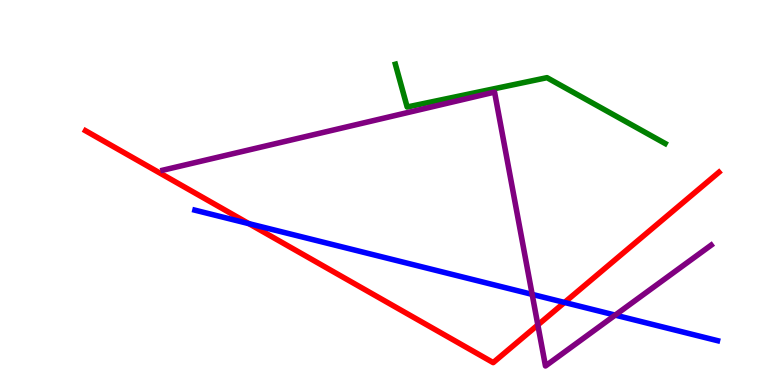[{'lines': ['blue', 'red'], 'intersections': [{'x': 3.21, 'y': 4.19}, {'x': 7.28, 'y': 2.14}]}, {'lines': ['green', 'red'], 'intersections': []}, {'lines': ['purple', 'red'], 'intersections': [{'x': 6.94, 'y': 1.56}]}, {'lines': ['blue', 'green'], 'intersections': []}, {'lines': ['blue', 'purple'], 'intersections': [{'x': 6.87, 'y': 2.35}, {'x': 7.94, 'y': 1.82}]}, {'lines': ['green', 'purple'], 'intersections': []}]